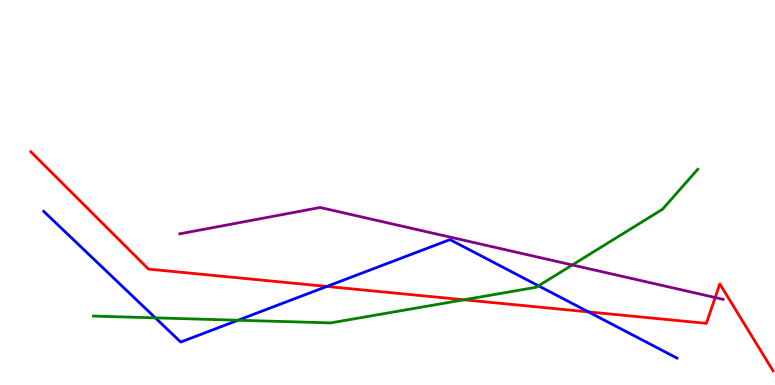[{'lines': ['blue', 'red'], 'intersections': [{'x': 4.22, 'y': 2.56}, {'x': 7.59, 'y': 1.9}]}, {'lines': ['green', 'red'], 'intersections': [{'x': 5.99, 'y': 2.21}]}, {'lines': ['purple', 'red'], 'intersections': [{'x': 9.23, 'y': 2.27}]}, {'lines': ['blue', 'green'], 'intersections': [{'x': 2.0, 'y': 1.74}, {'x': 3.07, 'y': 1.68}, {'x': 6.95, 'y': 2.58}]}, {'lines': ['blue', 'purple'], 'intersections': []}, {'lines': ['green', 'purple'], 'intersections': [{'x': 7.38, 'y': 3.12}]}]